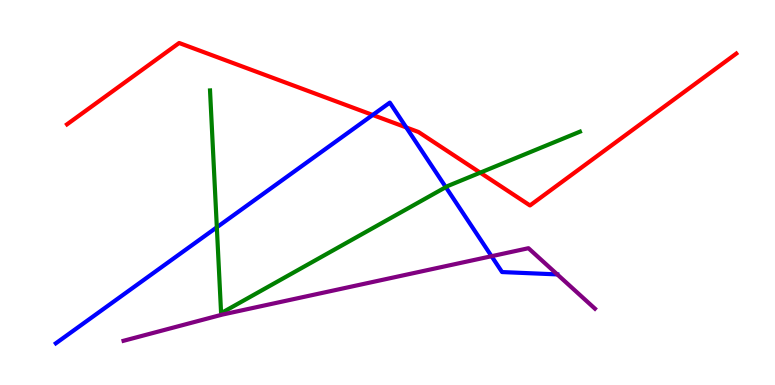[{'lines': ['blue', 'red'], 'intersections': [{'x': 4.81, 'y': 7.01}, {'x': 5.24, 'y': 6.69}]}, {'lines': ['green', 'red'], 'intersections': [{'x': 6.2, 'y': 5.52}]}, {'lines': ['purple', 'red'], 'intersections': []}, {'lines': ['blue', 'green'], 'intersections': [{'x': 2.8, 'y': 4.1}, {'x': 5.75, 'y': 5.14}]}, {'lines': ['blue', 'purple'], 'intersections': [{'x': 6.34, 'y': 3.35}]}, {'lines': ['green', 'purple'], 'intersections': []}]